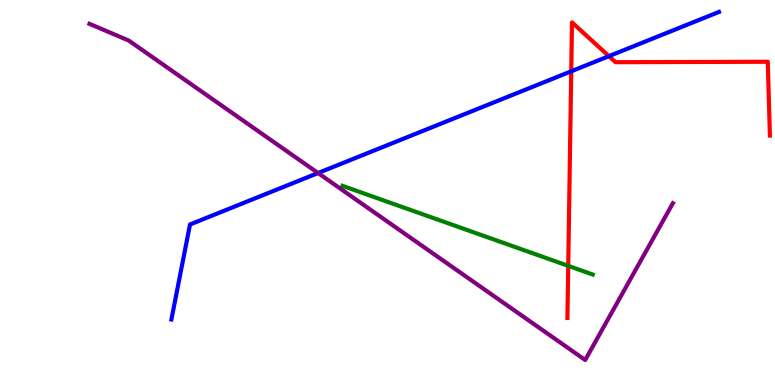[{'lines': ['blue', 'red'], 'intersections': [{'x': 7.37, 'y': 8.15}, {'x': 7.86, 'y': 8.54}]}, {'lines': ['green', 'red'], 'intersections': [{'x': 7.33, 'y': 3.09}]}, {'lines': ['purple', 'red'], 'intersections': []}, {'lines': ['blue', 'green'], 'intersections': []}, {'lines': ['blue', 'purple'], 'intersections': [{'x': 4.1, 'y': 5.51}]}, {'lines': ['green', 'purple'], 'intersections': []}]